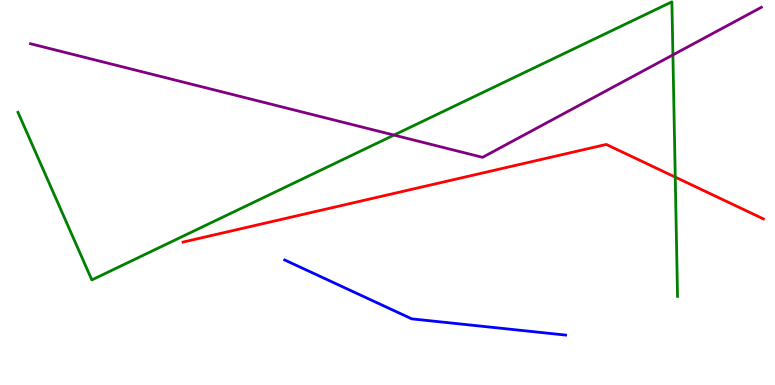[{'lines': ['blue', 'red'], 'intersections': []}, {'lines': ['green', 'red'], 'intersections': [{'x': 8.71, 'y': 5.4}]}, {'lines': ['purple', 'red'], 'intersections': []}, {'lines': ['blue', 'green'], 'intersections': []}, {'lines': ['blue', 'purple'], 'intersections': []}, {'lines': ['green', 'purple'], 'intersections': [{'x': 5.08, 'y': 6.49}, {'x': 8.68, 'y': 8.57}]}]